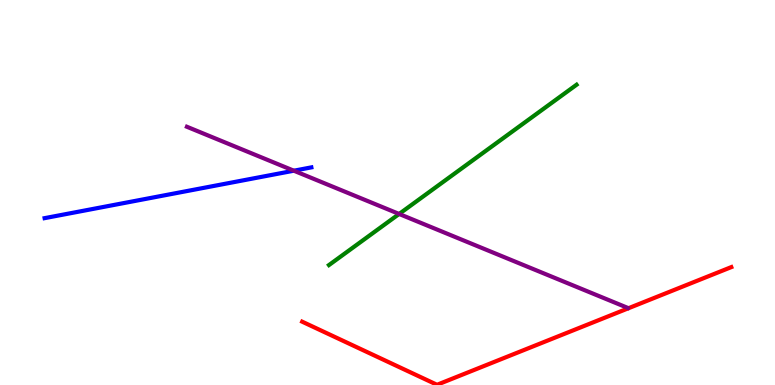[{'lines': ['blue', 'red'], 'intersections': []}, {'lines': ['green', 'red'], 'intersections': []}, {'lines': ['purple', 'red'], 'intersections': []}, {'lines': ['blue', 'green'], 'intersections': []}, {'lines': ['blue', 'purple'], 'intersections': [{'x': 3.79, 'y': 5.57}]}, {'lines': ['green', 'purple'], 'intersections': [{'x': 5.15, 'y': 4.44}]}]